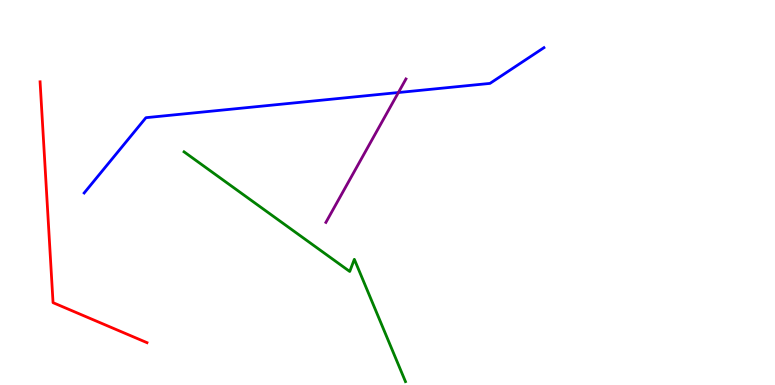[{'lines': ['blue', 'red'], 'intersections': []}, {'lines': ['green', 'red'], 'intersections': []}, {'lines': ['purple', 'red'], 'intersections': []}, {'lines': ['blue', 'green'], 'intersections': []}, {'lines': ['blue', 'purple'], 'intersections': [{'x': 5.14, 'y': 7.6}]}, {'lines': ['green', 'purple'], 'intersections': []}]